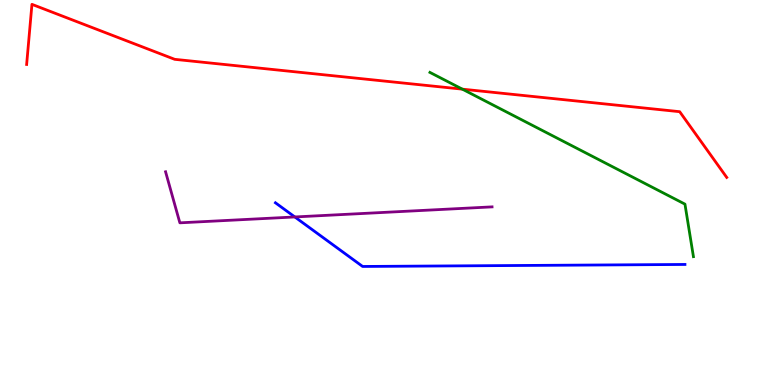[{'lines': ['blue', 'red'], 'intersections': []}, {'lines': ['green', 'red'], 'intersections': [{'x': 5.97, 'y': 7.68}]}, {'lines': ['purple', 'red'], 'intersections': []}, {'lines': ['blue', 'green'], 'intersections': []}, {'lines': ['blue', 'purple'], 'intersections': [{'x': 3.8, 'y': 4.36}]}, {'lines': ['green', 'purple'], 'intersections': []}]